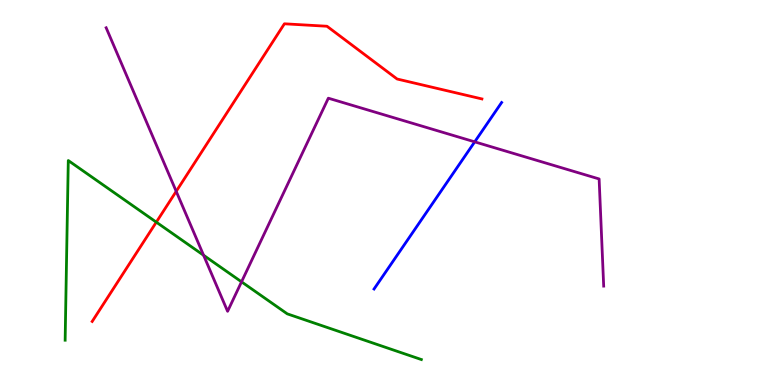[{'lines': ['blue', 'red'], 'intersections': []}, {'lines': ['green', 'red'], 'intersections': [{'x': 2.02, 'y': 4.23}]}, {'lines': ['purple', 'red'], 'intersections': [{'x': 2.27, 'y': 5.03}]}, {'lines': ['blue', 'green'], 'intersections': []}, {'lines': ['blue', 'purple'], 'intersections': [{'x': 6.13, 'y': 6.32}]}, {'lines': ['green', 'purple'], 'intersections': [{'x': 2.63, 'y': 3.37}, {'x': 3.12, 'y': 2.68}]}]